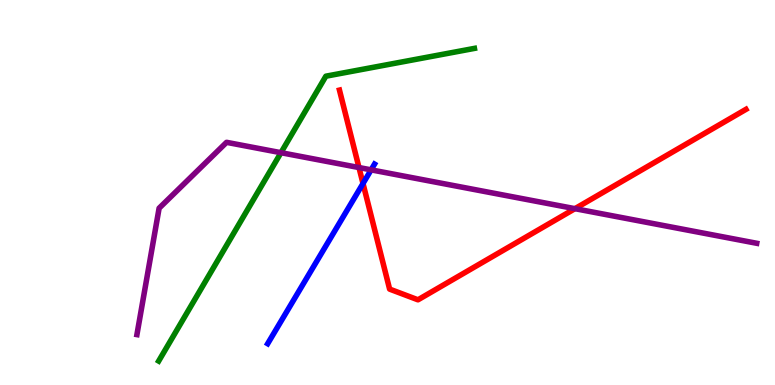[{'lines': ['blue', 'red'], 'intersections': [{'x': 4.68, 'y': 5.23}]}, {'lines': ['green', 'red'], 'intersections': []}, {'lines': ['purple', 'red'], 'intersections': [{'x': 4.63, 'y': 5.65}, {'x': 7.42, 'y': 4.58}]}, {'lines': ['blue', 'green'], 'intersections': []}, {'lines': ['blue', 'purple'], 'intersections': [{'x': 4.79, 'y': 5.59}]}, {'lines': ['green', 'purple'], 'intersections': [{'x': 3.63, 'y': 6.03}]}]